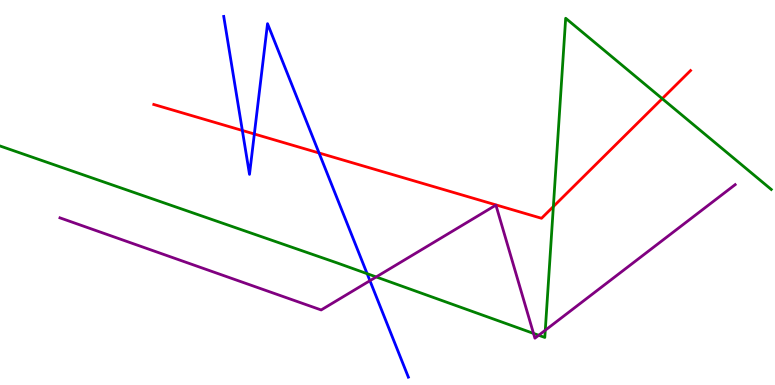[{'lines': ['blue', 'red'], 'intersections': [{'x': 3.13, 'y': 6.61}, {'x': 3.28, 'y': 6.52}, {'x': 4.12, 'y': 6.03}]}, {'lines': ['green', 'red'], 'intersections': [{'x': 7.14, 'y': 4.63}, {'x': 8.54, 'y': 7.44}]}, {'lines': ['purple', 'red'], 'intersections': []}, {'lines': ['blue', 'green'], 'intersections': [{'x': 4.74, 'y': 2.89}]}, {'lines': ['blue', 'purple'], 'intersections': [{'x': 4.77, 'y': 2.71}]}, {'lines': ['green', 'purple'], 'intersections': [{'x': 4.85, 'y': 2.81}, {'x': 6.88, 'y': 1.34}, {'x': 6.95, 'y': 1.29}, {'x': 7.04, 'y': 1.42}]}]